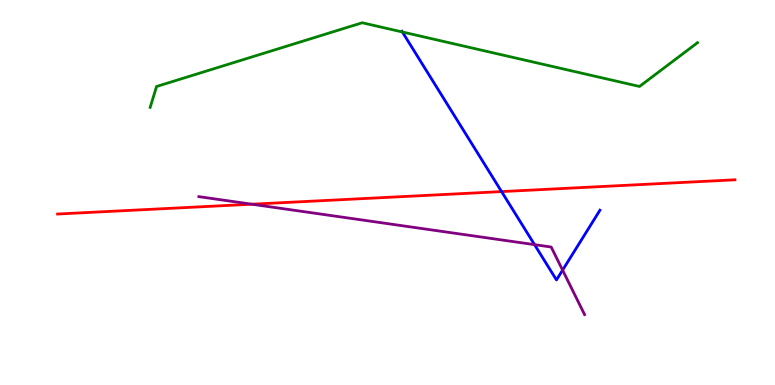[{'lines': ['blue', 'red'], 'intersections': [{'x': 6.47, 'y': 5.02}]}, {'lines': ['green', 'red'], 'intersections': []}, {'lines': ['purple', 'red'], 'intersections': [{'x': 3.25, 'y': 4.7}]}, {'lines': ['blue', 'green'], 'intersections': [{'x': 5.19, 'y': 9.17}]}, {'lines': ['blue', 'purple'], 'intersections': [{'x': 6.9, 'y': 3.65}, {'x': 7.26, 'y': 2.98}]}, {'lines': ['green', 'purple'], 'intersections': []}]